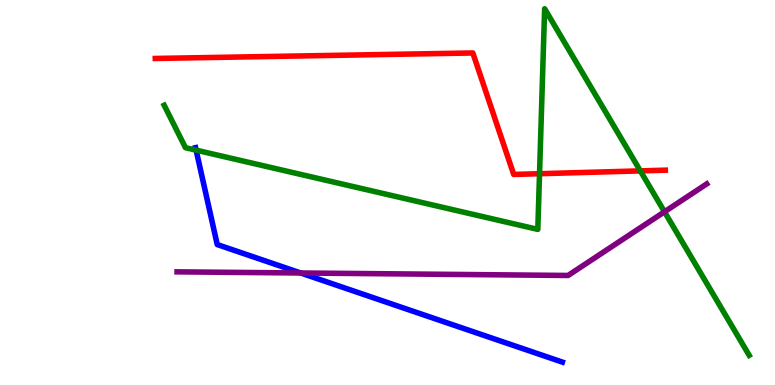[{'lines': ['blue', 'red'], 'intersections': []}, {'lines': ['green', 'red'], 'intersections': [{'x': 6.96, 'y': 5.49}, {'x': 8.26, 'y': 5.56}]}, {'lines': ['purple', 'red'], 'intersections': []}, {'lines': ['blue', 'green'], 'intersections': [{'x': 2.53, 'y': 6.1}]}, {'lines': ['blue', 'purple'], 'intersections': [{'x': 3.88, 'y': 2.91}]}, {'lines': ['green', 'purple'], 'intersections': [{'x': 8.57, 'y': 4.5}]}]